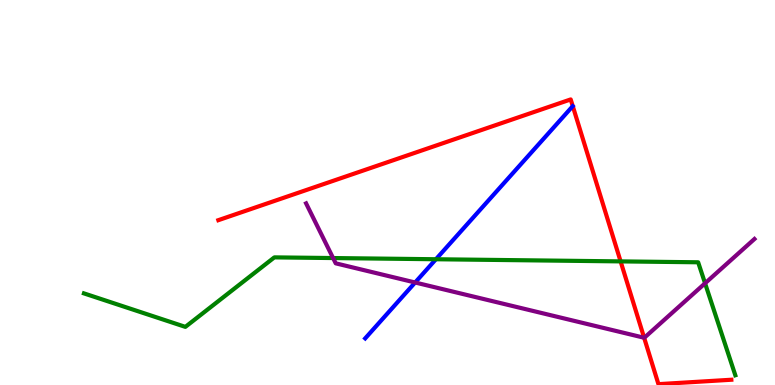[{'lines': ['blue', 'red'], 'intersections': []}, {'lines': ['green', 'red'], 'intersections': [{'x': 8.01, 'y': 3.21}]}, {'lines': ['purple', 'red'], 'intersections': [{'x': 8.31, 'y': 1.23}]}, {'lines': ['blue', 'green'], 'intersections': [{'x': 5.62, 'y': 3.27}]}, {'lines': ['blue', 'purple'], 'intersections': [{'x': 5.36, 'y': 2.66}]}, {'lines': ['green', 'purple'], 'intersections': [{'x': 4.3, 'y': 3.3}, {'x': 9.1, 'y': 2.64}]}]